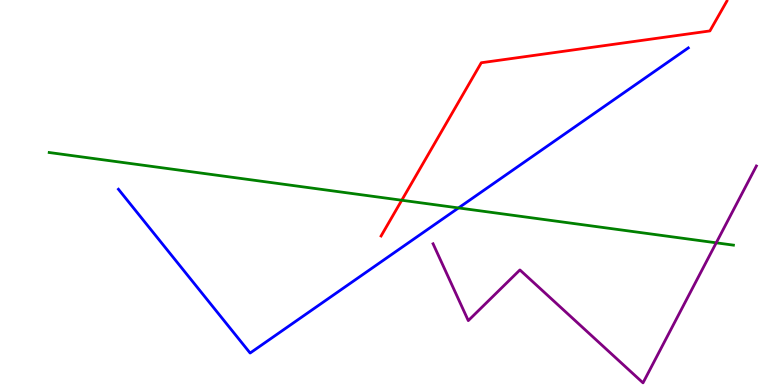[{'lines': ['blue', 'red'], 'intersections': []}, {'lines': ['green', 'red'], 'intersections': [{'x': 5.18, 'y': 4.8}]}, {'lines': ['purple', 'red'], 'intersections': []}, {'lines': ['blue', 'green'], 'intersections': [{'x': 5.92, 'y': 4.6}]}, {'lines': ['blue', 'purple'], 'intersections': []}, {'lines': ['green', 'purple'], 'intersections': [{'x': 9.24, 'y': 3.69}]}]